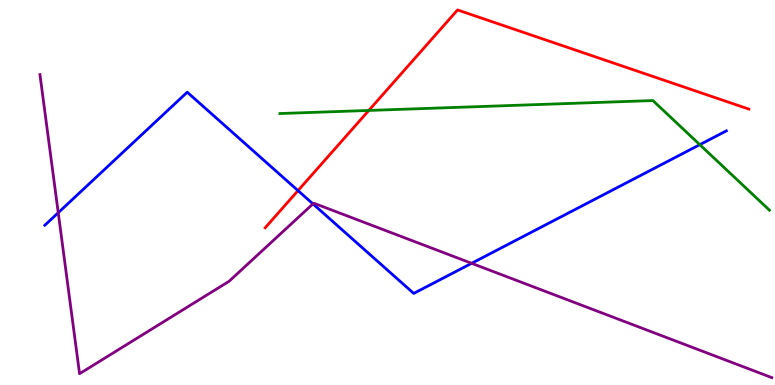[{'lines': ['blue', 'red'], 'intersections': [{'x': 3.85, 'y': 5.05}]}, {'lines': ['green', 'red'], 'intersections': [{'x': 4.76, 'y': 7.13}]}, {'lines': ['purple', 'red'], 'intersections': []}, {'lines': ['blue', 'green'], 'intersections': [{'x': 9.03, 'y': 6.24}]}, {'lines': ['blue', 'purple'], 'intersections': [{'x': 0.751, 'y': 4.47}, {'x': 4.04, 'y': 4.7}, {'x': 6.09, 'y': 3.16}]}, {'lines': ['green', 'purple'], 'intersections': []}]